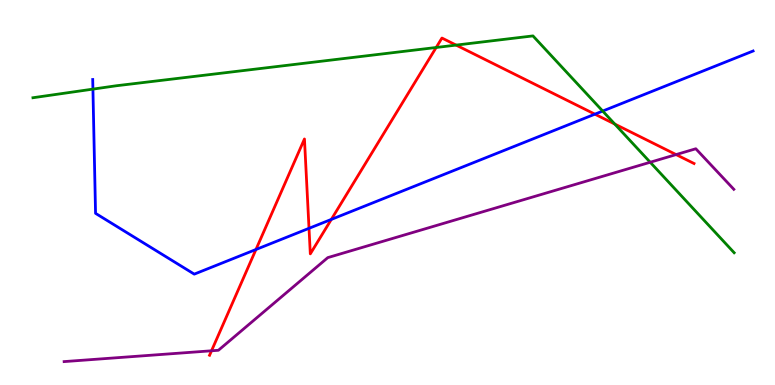[{'lines': ['blue', 'red'], 'intersections': [{'x': 3.3, 'y': 3.52}, {'x': 3.99, 'y': 4.07}, {'x': 4.28, 'y': 4.3}, {'x': 7.68, 'y': 7.03}]}, {'lines': ['green', 'red'], 'intersections': [{'x': 5.63, 'y': 8.77}, {'x': 5.89, 'y': 8.83}, {'x': 7.93, 'y': 6.78}]}, {'lines': ['purple', 'red'], 'intersections': [{'x': 2.73, 'y': 0.889}, {'x': 8.72, 'y': 5.98}]}, {'lines': ['blue', 'green'], 'intersections': [{'x': 1.2, 'y': 7.69}, {'x': 7.78, 'y': 7.12}]}, {'lines': ['blue', 'purple'], 'intersections': []}, {'lines': ['green', 'purple'], 'intersections': [{'x': 8.39, 'y': 5.79}]}]